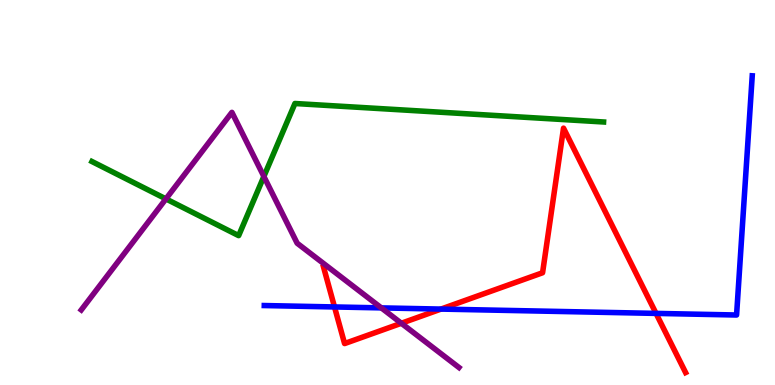[{'lines': ['blue', 'red'], 'intersections': [{'x': 4.32, 'y': 2.03}, {'x': 5.69, 'y': 1.97}, {'x': 8.47, 'y': 1.86}]}, {'lines': ['green', 'red'], 'intersections': []}, {'lines': ['purple', 'red'], 'intersections': [{'x': 5.18, 'y': 1.6}]}, {'lines': ['blue', 'green'], 'intersections': []}, {'lines': ['blue', 'purple'], 'intersections': [{'x': 4.92, 'y': 2.0}]}, {'lines': ['green', 'purple'], 'intersections': [{'x': 2.14, 'y': 4.83}, {'x': 3.4, 'y': 5.42}]}]